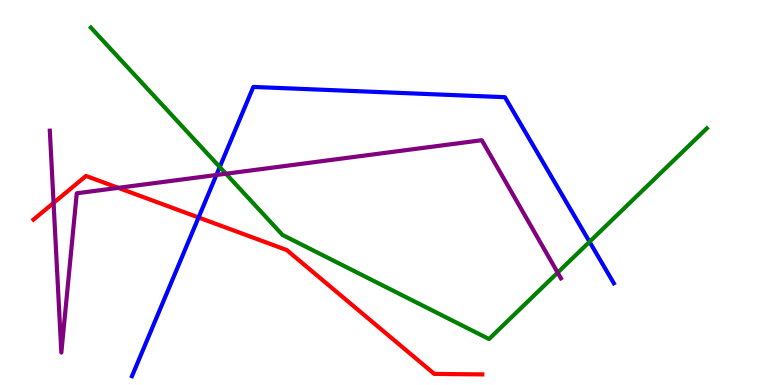[{'lines': ['blue', 'red'], 'intersections': [{'x': 2.56, 'y': 4.35}]}, {'lines': ['green', 'red'], 'intersections': []}, {'lines': ['purple', 'red'], 'intersections': [{'x': 0.691, 'y': 4.73}, {'x': 1.53, 'y': 5.12}]}, {'lines': ['blue', 'green'], 'intersections': [{'x': 2.84, 'y': 5.66}, {'x': 7.61, 'y': 3.72}]}, {'lines': ['blue', 'purple'], 'intersections': [{'x': 2.79, 'y': 5.45}]}, {'lines': ['green', 'purple'], 'intersections': [{'x': 2.92, 'y': 5.49}, {'x': 7.2, 'y': 2.92}]}]